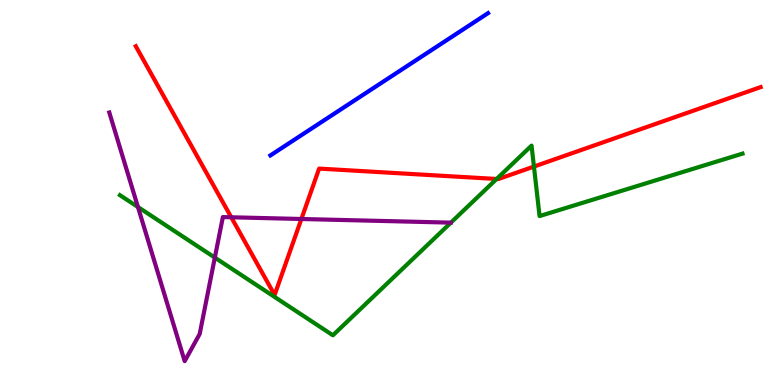[{'lines': ['blue', 'red'], 'intersections': []}, {'lines': ['green', 'red'], 'intersections': [{'x': 6.41, 'y': 5.35}, {'x': 6.89, 'y': 5.67}]}, {'lines': ['purple', 'red'], 'intersections': [{'x': 2.98, 'y': 4.36}, {'x': 3.89, 'y': 4.31}]}, {'lines': ['blue', 'green'], 'intersections': []}, {'lines': ['blue', 'purple'], 'intersections': []}, {'lines': ['green', 'purple'], 'intersections': [{'x': 1.78, 'y': 4.62}, {'x': 2.77, 'y': 3.31}]}]